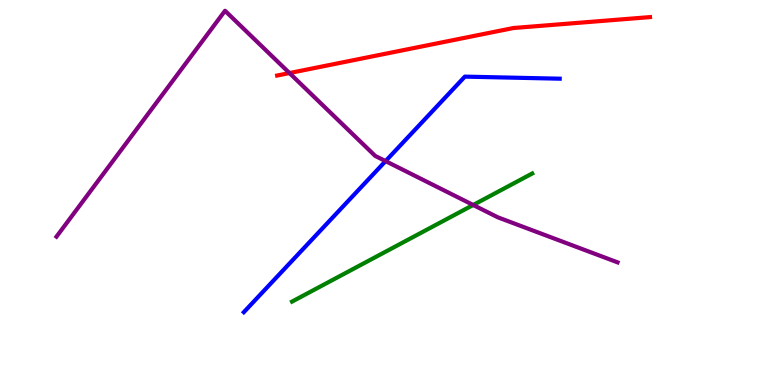[{'lines': ['blue', 'red'], 'intersections': []}, {'lines': ['green', 'red'], 'intersections': []}, {'lines': ['purple', 'red'], 'intersections': [{'x': 3.74, 'y': 8.1}]}, {'lines': ['blue', 'green'], 'intersections': []}, {'lines': ['blue', 'purple'], 'intersections': [{'x': 4.98, 'y': 5.82}]}, {'lines': ['green', 'purple'], 'intersections': [{'x': 6.11, 'y': 4.68}]}]